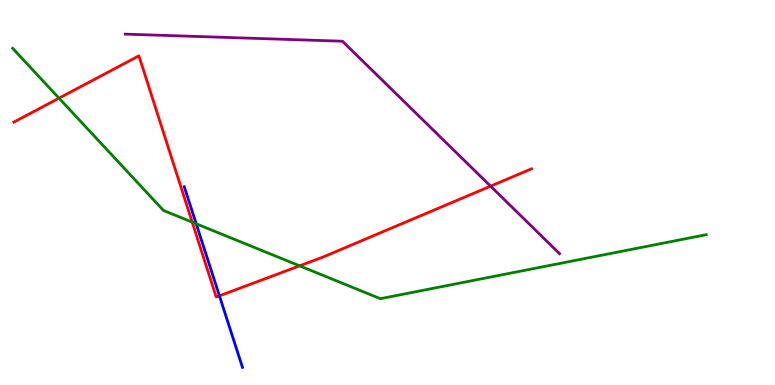[{'lines': ['blue', 'red'], 'intersections': [{'x': 2.83, 'y': 2.32}]}, {'lines': ['green', 'red'], 'intersections': [{'x': 0.762, 'y': 7.45}, {'x': 2.48, 'y': 4.23}, {'x': 3.87, 'y': 3.1}]}, {'lines': ['purple', 'red'], 'intersections': [{'x': 6.33, 'y': 5.16}]}, {'lines': ['blue', 'green'], 'intersections': [{'x': 2.53, 'y': 4.19}]}, {'lines': ['blue', 'purple'], 'intersections': []}, {'lines': ['green', 'purple'], 'intersections': []}]